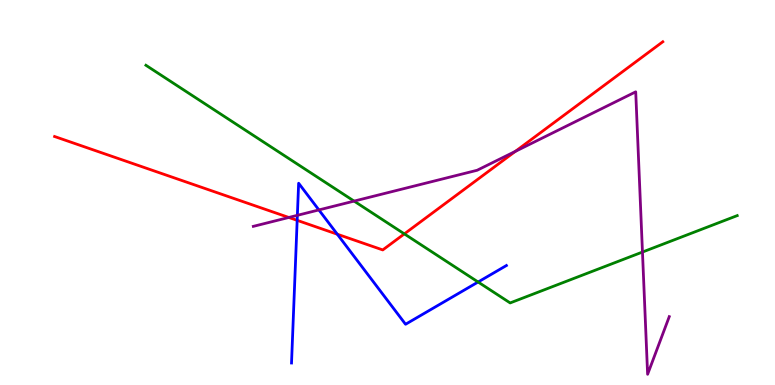[{'lines': ['blue', 'red'], 'intersections': [{'x': 3.83, 'y': 4.28}, {'x': 4.35, 'y': 3.92}]}, {'lines': ['green', 'red'], 'intersections': [{'x': 5.22, 'y': 3.92}]}, {'lines': ['purple', 'red'], 'intersections': [{'x': 3.73, 'y': 4.35}, {'x': 6.65, 'y': 6.07}]}, {'lines': ['blue', 'green'], 'intersections': [{'x': 6.17, 'y': 2.67}]}, {'lines': ['blue', 'purple'], 'intersections': [{'x': 3.84, 'y': 4.41}, {'x': 4.11, 'y': 4.55}]}, {'lines': ['green', 'purple'], 'intersections': [{'x': 4.57, 'y': 4.78}, {'x': 8.29, 'y': 3.45}]}]